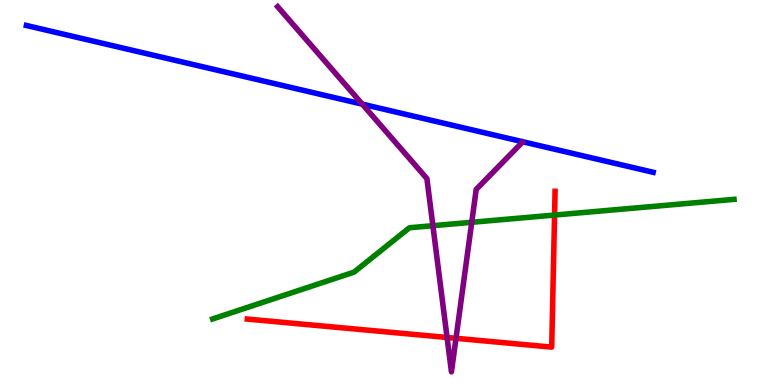[{'lines': ['blue', 'red'], 'intersections': []}, {'lines': ['green', 'red'], 'intersections': [{'x': 7.16, 'y': 4.41}]}, {'lines': ['purple', 'red'], 'intersections': [{'x': 5.77, 'y': 1.23}, {'x': 5.88, 'y': 1.21}]}, {'lines': ['blue', 'green'], 'intersections': []}, {'lines': ['blue', 'purple'], 'intersections': [{'x': 4.67, 'y': 7.29}]}, {'lines': ['green', 'purple'], 'intersections': [{'x': 5.59, 'y': 4.14}, {'x': 6.09, 'y': 4.23}]}]